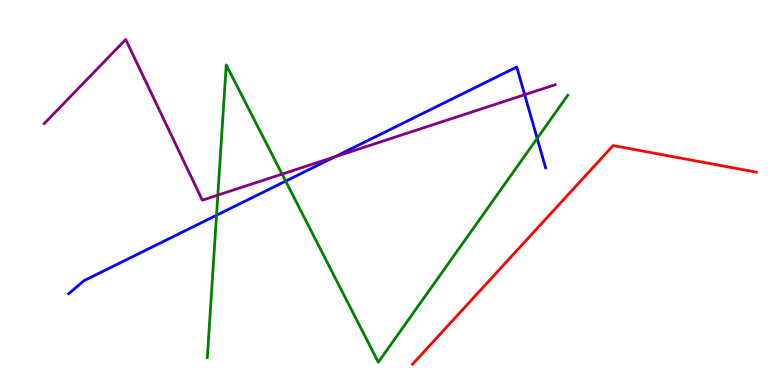[{'lines': ['blue', 'red'], 'intersections': []}, {'lines': ['green', 'red'], 'intersections': []}, {'lines': ['purple', 'red'], 'intersections': []}, {'lines': ['blue', 'green'], 'intersections': [{'x': 2.79, 'y': 4.41}, {'x': 3.69, 'y': 5.3}, {'x': 6.93, 'y': 6.41}]}, {'lines': ['blue', 'purple'], 'intersections': [{'x': 4.32, 'y': 5.93}, {'x': 6.77, 'y': 7.54}]}, {'lines': ['green', 'purple'], 'intersections': [{'x': 2.81, 'y': 4.93}, {'x': 3.64, 'y': 5.48}]}]